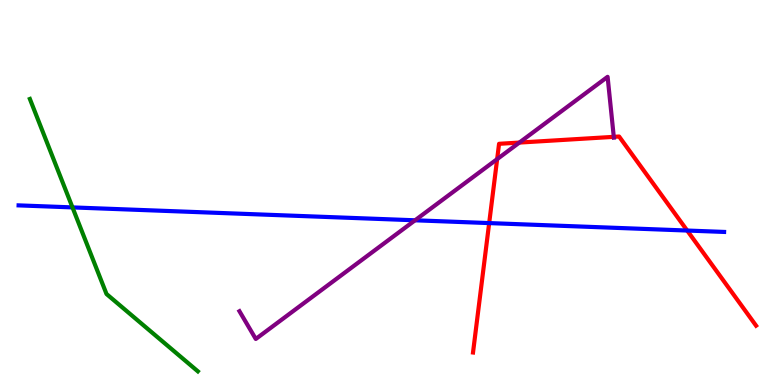[{'lines': ['blue', 'red'], 'intersections': [{'x': 6.31, 'y': 4.21}, {'x': 8.87, 'y': 4.01}]}, {'lines': ['green', 'red'], 'intersections': []}, {'lines': ['purple', 'red'], 'intersections': [{'x': 6.41, 'y': 5.87}, {'x': 6.7, 'y': 6.3}, {'x': 7.92, 'y': 6.45}]}, {'lines': ['blue', 'green'], 'intersections': [{'x': 0.935, 'y': 4.61}]}, {'lines': ['blue', 'purple'], 'intersections': [{'x': 5.36, 'y': 4.28}]}, {'lines': ['green', 'purple'], 'intersections': []}]